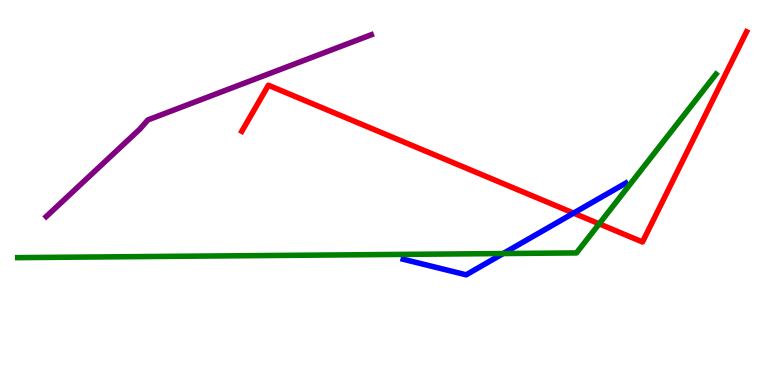[{'lines': ['blue', 'red'], 'intersections': [{'x': 7.4, 'y': 4.46}]}, {'lines': ['green', 'red'], 'intersections': [{'x': 7.73, 'y': 4.19}]}, {'lines': ['purple', 'red'], 'intersections': []}, {'lines': ['blue', 'green'], 'intersections': [{'x': 6.49, 'y': 3.41}]}, {'lines': ['blue', 'purple'], 'intersections': []}, {'lines': ['green', 'purple'], 'intersections': []}]